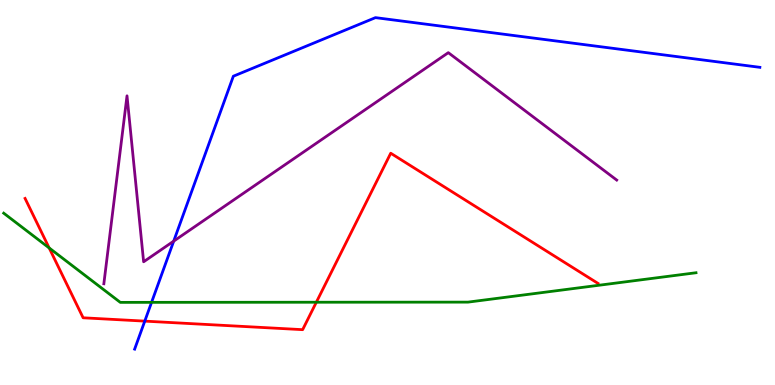[{'lines': ['blue', 'red'], 'intersections': [{'x': 1.87, 'y': 1.66}]}, {'lines': ['green', 'red'], 'intersections': [{'x': 0.634, 'y': 3.56}, {'x': 4.08, 'y': 2.15}]}, {'lines': ['purple', 'red'], 'intersections': []}, {'lines': ['blue', 'green'], 'intersections': [{'x': 1.96, 'y': 2.15}]}, {'lines': ['blue', 'purple'], 'intersections': [{'x': 2.24, 'y': 3.74}]}, {'lines': ['green', 'purple'], 'intersections': []}]